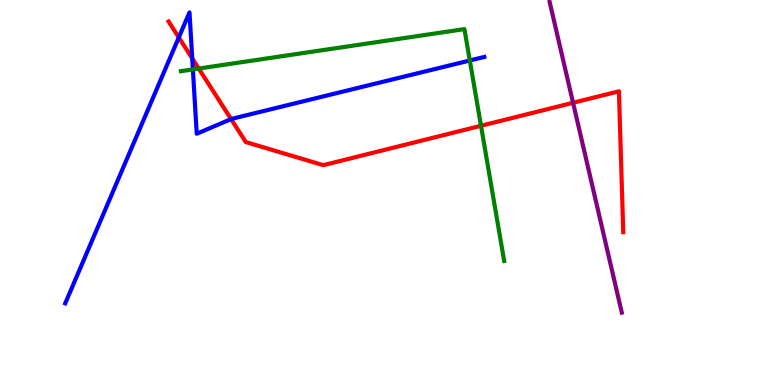[{'lines': ['blue', 'red'], 'intersections': [{'x': 2.31, 'y': 9.03}, {'x': 2.48, 'y': 8.48}, {'x': 2.98, 'y': 6.91}]}, {'lines': ['green', 'red'], 'intersections': [{'x': 2.56, 'y': 8.22}, {'x': 6.21, 'y': 6.73}]}, {'lines': ['purple', 'red'], 'intersections': [{'x': 7.39, 'y': 7.33}]}, {'lines': ['blue', 'green'], 'intersections': [{'x': 2.49, 'y': 8.2}, {'x': 6.06, 'y': 8.43}]}, {'lines': ['blue', 'purple'], 'intersections': []}, {'lines': ['green', 'purple'], 'intersections': []}]